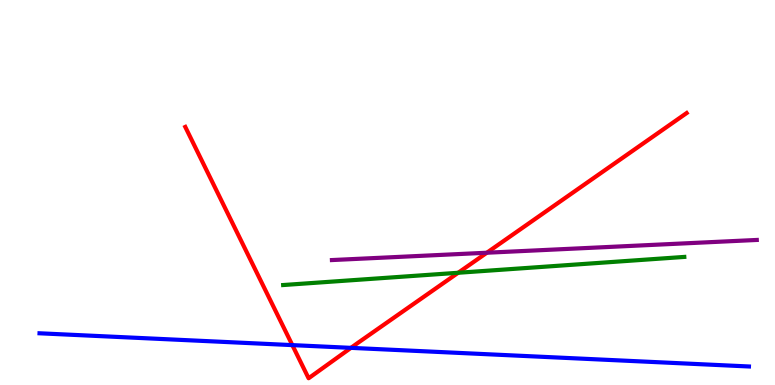[{'lines': ['blue', 'red'], 'intersections': [{'x': 3.77, 'y': 1.04}, {'x': 4.53, 'y': 0.965}]}, {'lines': ['green', 'red'], 'intersections': [{'x': 5.91, 'y': 2.92}]}, {'lines': ['purple', 'red'], 'intersections': [{'x': 6.28, 'y': 3.44}]}, {'lines': ['blue', 'green'], 'intersections': []}, {'lines': ['blue', 'purple'], 'intersections': []}, {'lines': ['green', 'purple'], 'intersections': []}]